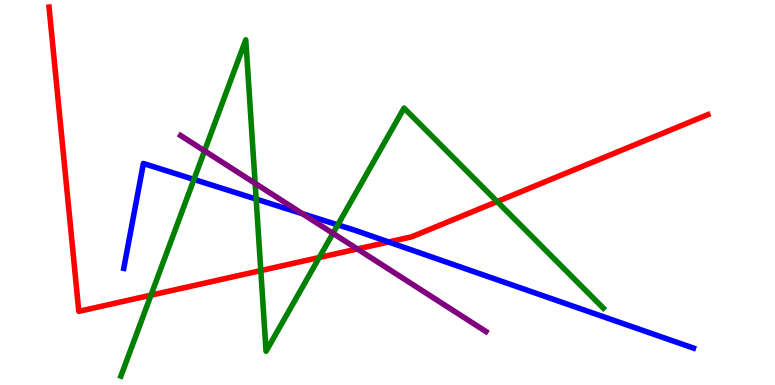[{'lines': ['blue', 'red'], 'intersections': [{'x': 5.01, 'y': 3.71}]}, {'lines': ['green', 'red'], 'intersections': [{'x': 1.95, 'y': 2.33}, {'x': 3.37, 'y': 2.97}, {'x': 4.12, 'y': 3.31}, {'x': 6.41, 'y': 4.76}]}, {'lines': ['purple', 'red'], 'intersections': [{'x': 4.61, 'y': 3.53}]}, {'lines': ['blue', 'green'], 'intersections': [{'x': 2.5, 'y': 5.34}, {'x': 3.31, 'y': 4.83}, {'x': 4.36, 'y': 4.16}]}, {'lines': ['blue', 'purple'], 'intersections': [{'x': 3.9, 'y': 4.45}]}, {'lines': ['green', 'purple'], 'intersections': [{'x': 2.64, 'y': 6.08}, {'x': 3.29, 'y': 5.24}, {'x': 4.3, 'y': 3.94}]}]